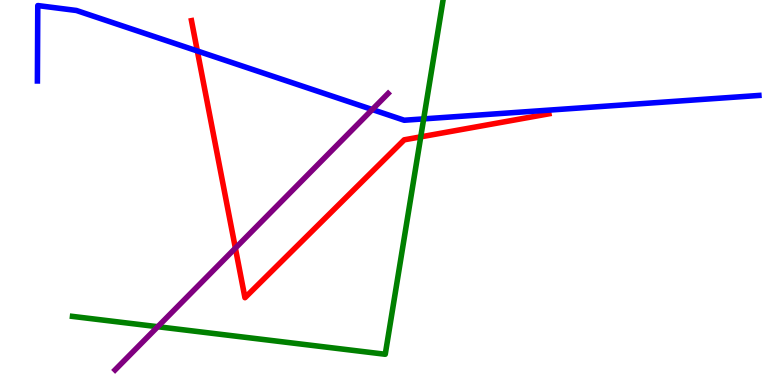[{'lines': ['blue', 'red'], 'intersections': [{'x': 2.55, 'y': 8.68}]}, {'lines': ['green', 'red'], 'intersections': [{'x': 5.43, 'y': 6.45}]}, {'lines': ['purple', 'red'], 'intersections': [{'x': 3.04, 'y': 3.56}]}, {'lines': ['blue', 'green'], 'intersections': [{'x': 5.47, 'y': 6.91}]}, {'lines': ['blue', 'purple'], 'intersections': [{'x': 4.8, 'y': 7.15}]}, {'lines': ['green', 'purple'], 'intersections': [{'x': 2.04, 'y': 1.51}]}]